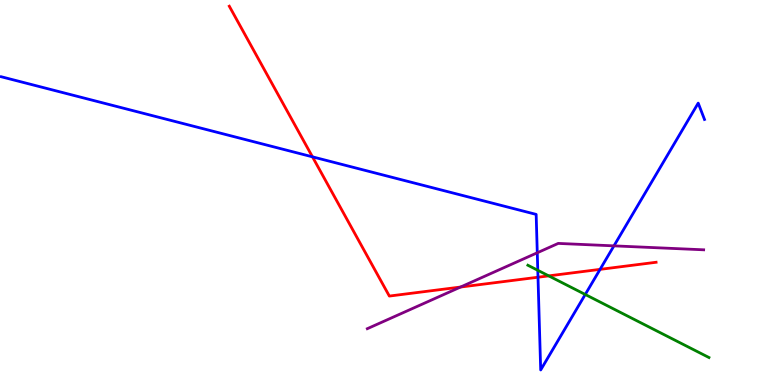[{'lines': ['blue', 'red'], 'intersections': [{'x': 4.03, 'y': 5.93}, {'x': 6.94, 'y': 2.8}, {'x': 7.74, 'y': 3.0}]}, {'lines': ['green', 'red'], 'intersections': [{'x': 7.08, 'y': 2.83}]}, {'lines': ['purple', 'red'], 'intersections': [{'x': 5.94, 'y': 2.54}]}, {'lines': ['blue', 'green'], 'intersections': [{'x': 6.94, 'y': 2.98}, {'x': 7.55, 'y': 2.35}]}, {'lines': ['blue', 'purple'], 'intersections': [{'x': 6.93, 'y': 3.43}, {'x': 7.92, 'y': 3.61}]}, {'lines': ['green', 'purple'], 'intersections': []}]